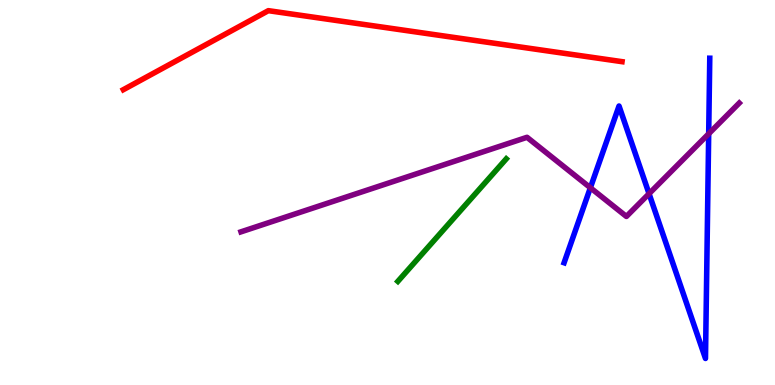[{'lines': ['blue', 'red'], 'intersections': []}, {'lines': ['green', 'red'], 'intersections': []}, {'lines': ['purple', 'red'], 'intersections': []}, {'lines': ['blue', 'green'], 'intersections': []}, {'lines': ['blue', 'purple'], 'intersections': [{'x': 7.62, 'y': 5.12}, {'x': 8.37, 'y': 4.97}, {'x': 9.14, 'y': 6.53}]}, {'lines': ['green', 'purple'], 'intersections': []}]